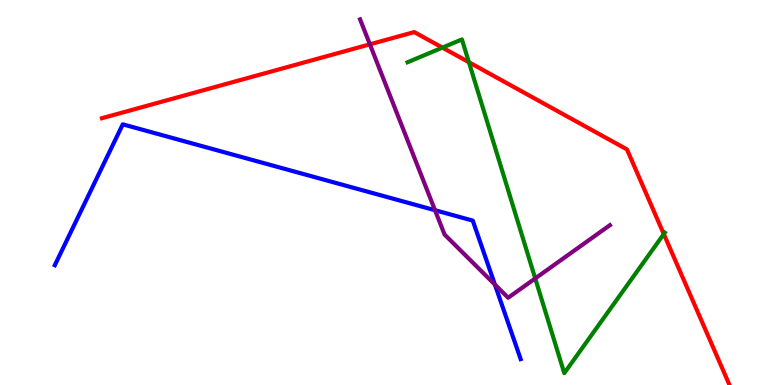[{'lines': ['blue', 'red'], 'intersections': []}, {'lines': ['green', 'red'], 'intersections': [{'x': 5.71, 'y': 8.76}, {'x': 6.05, 'y': 8.38}, {'x': 8.57, 'y': 3.92}]}, {'lines': ['purple', 'red'], 'intersections': [{'x': 4.77, 'y': 8.85}]}, {'lines': ['blue', 'green'], 'intersections': []}, {'lines': ['blue', 'purple'], 'intersections': [{'x': 5.61, 'y': 4.54}, {'x': 6.39, 'y': 2.61}]}, {'lines': ['green', 'purple'], 'intersections': [{'x': 6.91, 'y': 2.77}]}]